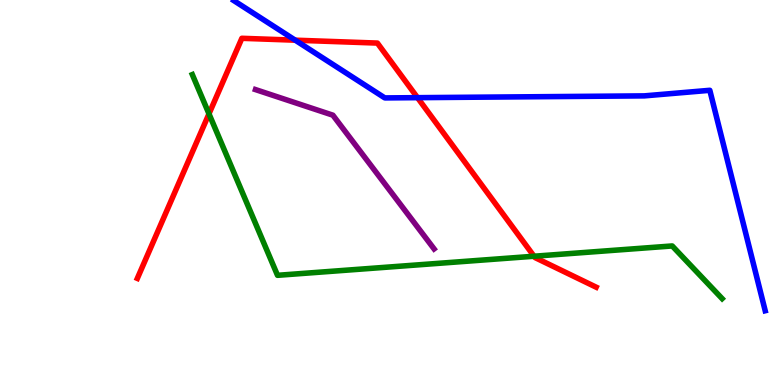[{'lines': ['blue', 'red'], 'intersections': [{'x': 3.81, 'y': 8.96}, {'x': 5.39, 'y': 7.46}]}, {'lines': ['green', 'red'], 'intersections': [{'x': 2.7, 'y': 7.04}, {'x': 6.89, 'y': 3.34}]}, {'lines': ['purple', 'red'], 'intersections': []}, {'lines': ['blue', 'green'], 'intersections': []}, {'lines': ['blue', 'purple'], 'intersections': []}, {'lines': ['green', 'purple'], 'intersections': []}]